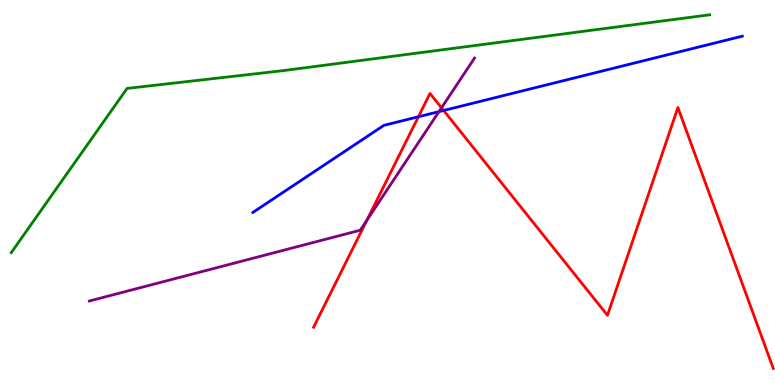[{'lines': ['blue', 'red'], 'intersections': [{'x': 5.4, 'y': 6.97}, {'x': 5.72, 'y': 7.13}]}, {'lines': ['green', 'red'], 'intersections': []}, {'lines': ['purple', 'red'], 'intersections': [{'x': 4.73, 'y': 4.27}, {'x': 5.7, 'y': 7.2}]}, {'lines': ['blue', 'green'], 'intersections': []}, {'lines': ['blue', 'purple'], 'intersections': [{'x': 5.66, 'y': 7.1}]}, {'lines': ['green', 'purple'], 'intersections': []}]